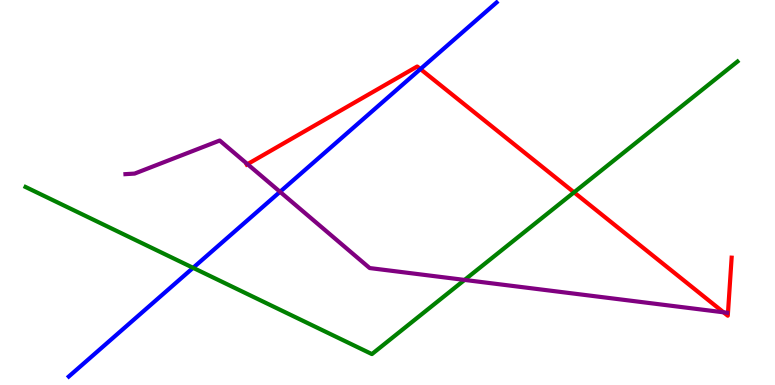[{'lines': ['blue', 'red'], 'intersections': [{'x': 5.42, 'y': 8.21}]}, {'lines': ['green', 'red'], 'intersections': [{'x': 7.41, 'y': 5.0}]}, {'lines': ['purple', 'red'], 'intersections': [{'x': 3.19, 'y': 5.74}, {'x': 9.34, 'y': 1.89}]}, {'lines': ['blue', 'green'], 'intersections': [{'x': 2.49, 'y': 3.04}]}, {'lines': ['blue', 'purple'], 'intersections': [{'x': 3.61, 'y': 5.02}]}, {'lines': ['green', 'purple'], 'intersections': [{'x': 5.99, 'y': 2.73}]}]